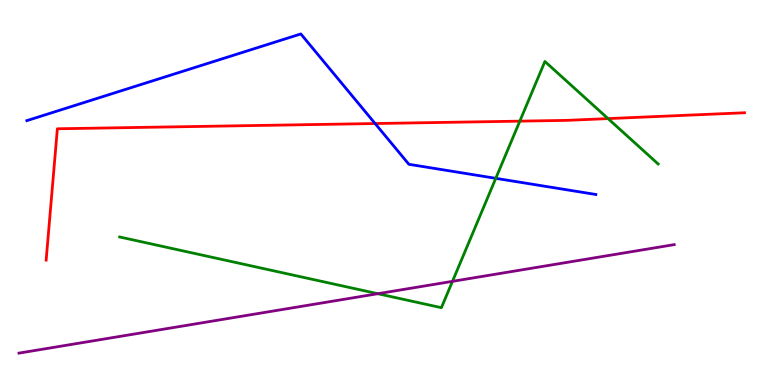[{'lines': ['blue', 'red'], 'intersections': [{'x': 4.84, 'y': 6.79}]}, {'lines': ['green', 'red'], 'intersections': [{'x': 6.71, 'y': 6.85}, {'x': 7.85, 'y': 6.92}]}, {'lines': ['purple', 'red'], 'intersections': []}, {'lines': ['blue', 'green'], 'intersections': [{'x': 6.4, 'y': 5.37}]}, {'lines': ['blue', 'purple'], 'intersections': []}, {'lines': ['green', 'purple'], 'intersections': [{'x': 4.87, 'y': 2.37}, {'x': 5.84, 'y': 2.69}]}]